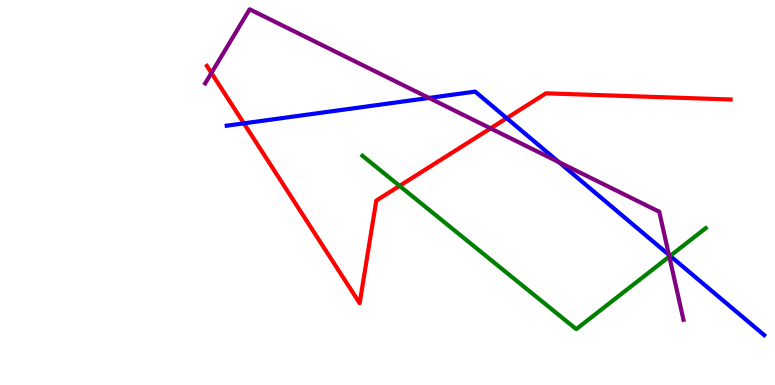[{'lines': ['blue', 'red'], 'intersections': [{'x': 3.15, 'y': 6.8}, {'x': 6.54, 'y': 6.93}]}, {'lines': ['green', 'red'], 'intersections': [{'x': 5.16, 'y': 5.17}]}, {'lines': ['purple', 'red'], 'intersections': [{'x': 2.73, 'y': 8.1}, {'x': 6.33, 'y': 6.67}]}, {'lines': ['blue', 'green'], 'intersections': [{'x': 8.65, 'y': 3.35}]}, {'lines': ['blue', 'purple'], 'intersections': [{'x': 5.54, 'y': 7.46}, {'x': 7.21, 'y': 5.79}, {'x': 8.63, 'y': 3.38}]}, {'lines': ['green', 'purple'], 'intersections': [{'x': 8.64, 'y': 3.34}]}]